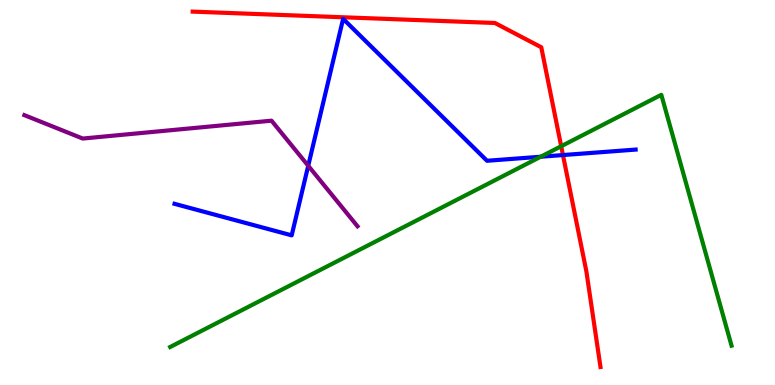[{'lines': ['blue', 'red'], 'intersections': [{'x': 7.26, 'y': 5.97}]}, {'lines': ['green', 'red'], 'intersections': [{'x': 7.24, 'y': 6.2}]}, {'lines': ['purple', 'red'], 'intersections': []}, {'lines': ['blue', 'green'], 'intersections': [{'x': 6.98, 'y': 5.93}]}, {'lines': ['blue', 'purple'], 'intersections': [{'x': 3.98, 'y': 5.69}]}, {'lines': ['green', 'purple'], 'intersections': []}]